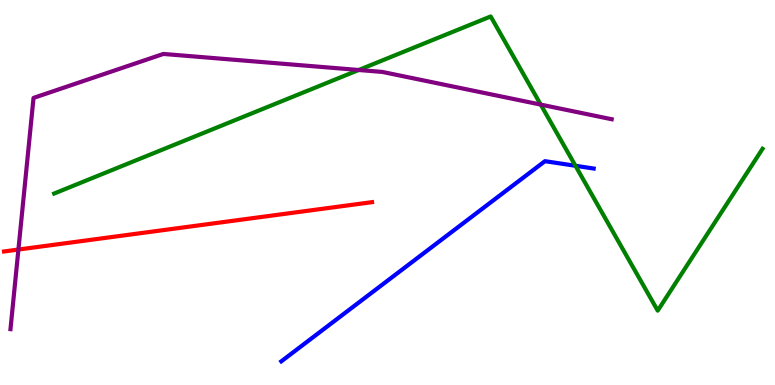[{'lines': ['blue', 'red'], 'intersections': []}, {'lines': ['green', 'red'], 'intersections': []}, {'lines': ['purple', 'red'], 'intersections': [{'x': 0.238, 'y': 3.52}]}, {'lines': ['blue', 'green'], 'intersections': [{'x': 7.43, 'y': 5.69}]}, {'lines': ['blue', 'purple'], 'intersections': []}, {'lines': ['green', 'purple'], 'intersections': [{'x': 4.63, 'y': 8.18}, {'x': 6.98, 'y': 7.28}]}]